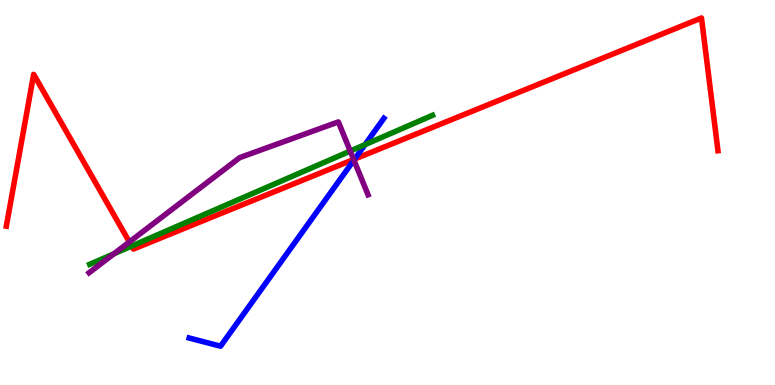[{'lines': ['blue', 'red'], 'intersections': [{'x': 4.58, 'y': 5.87}]}, {'lines': ['green', 'red'], 'intersections': [{'x': 1.7, 'y': 3.61}]}, {'lines': ['purple', 'red'], 'intersections': [{'x': 1.67, 'y': 3.72}, {'x': 4.56, 'y': 5.86}]}, {'lines': ['blue', 'green'], 'intersections': [{'x': 4.71, 'y': 6.24}]}, {'lines': ['blue', 'purple'], 'intersections': [{'x': 4.57, 'y': 5.84}]}, {'lines': ['green', 'purple'], 'intersections': [{'x': 1.47, 'y': 3.41}, {'x': 4.52, 'y': 6.08}]}]